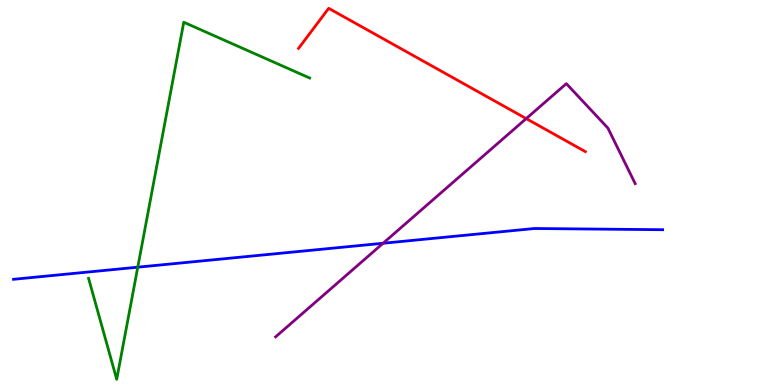[{'lines': ['blue', 'red'], 'intersections': []}, {'lines': ['green', 'red'], 'intersections': []}, {'lines': ['purple', 'red'], 'intersections': [{'x': 6.79, 'y': 6.92}]}, {'lines': ['blue', 'green'], 'intersections': [{'x': 1.78, 'y': 3.06}]}, {'lines': ['blue', 'purple'], 'intersections': [{'x': 4.94, 'y': 3.68}]}, {'lines': ['green', 'purple'], 'intersections': []}]